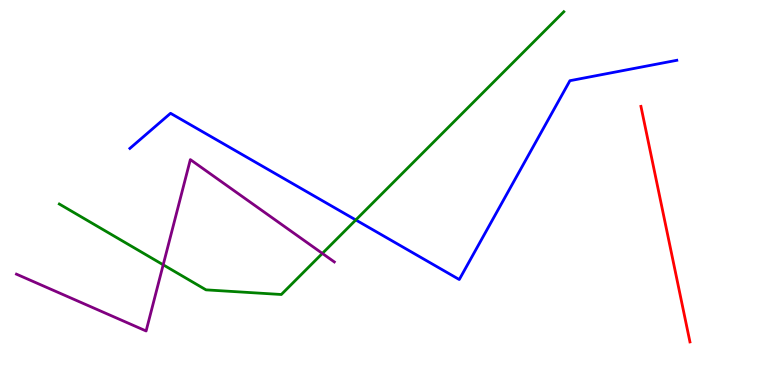[{'lines': ['blue', 'red'], 'intersections': []}, {'lines': ['green', 'red'], 'intersections': []}, {'lines': ['purple', 'red'], 'intersections': []}, {'lines': ['blue', 'green'], 'intersections': [{'x': 4.59, 'y': 4.29}]}, {'lines': ['blue', 'purple'], 'intersections': []}, {'lines': ['green', 'purple'], 'intersections': [{'x': 2.11, 'y': 3.12}, {'x': 4.16, 'y': 3.42}]}]